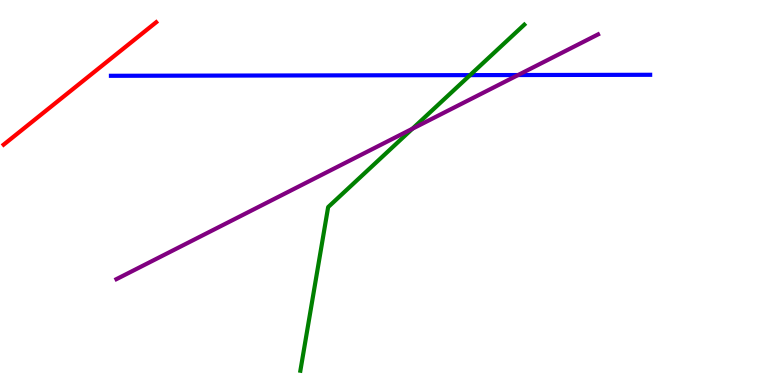[{'lines': ['blue', 'red'], 'intersections': []}, {'lines': ['green', 'red'], 'intersections': []}, {'lines': ['purple', 'red'], 'intersections': []}, {'lines': ['blue', 'green'], 'intersections': [{'x': 6.07, 'y': 8.05}]}, {'lines': ['blue', 'purple'], 'intersections': [{'x': 6.69, 'y': 8.05}]}, {'lines': ['green', 'purple'], 'intersections': [{'x': 5.32, 'y': 6.66}]}]